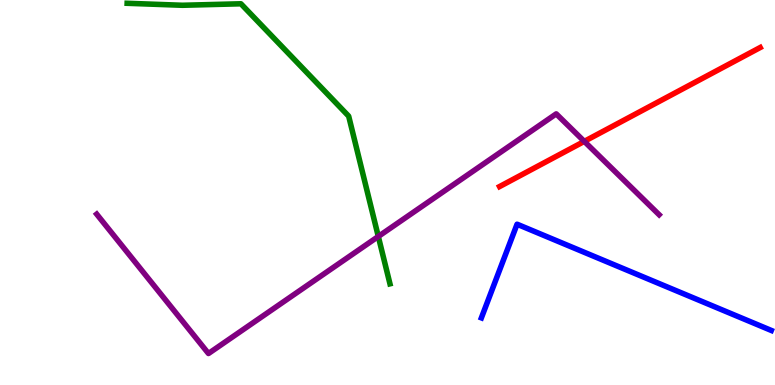[{'lines': ['blue', 'red'], 'intersections': []}, {'lines': ['green', 'red'], 'intersections': []}, {'lines': ['purple', 'red'], 'intersections': [{'x': 7.54, 'y': 6.33}]}, {'lines': ['blue', 'green'], 'intersections': []}, {'lines': ['blue', 'purple'], 'intersections': []}, {'lines': ['green', 'purple'], 'intersections': [{'x': 4.88, 'y': 3.86}]}]